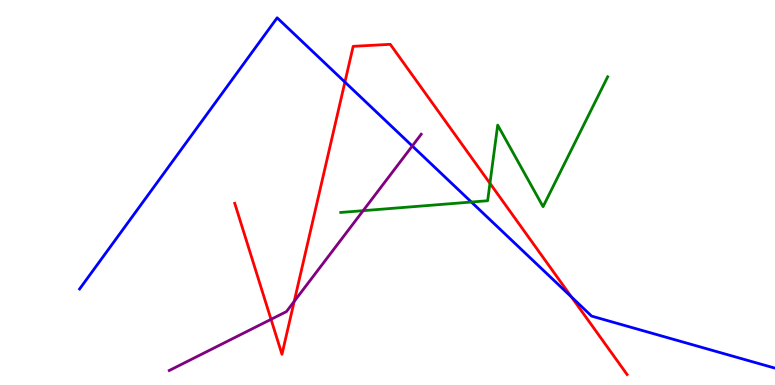[{'lines': ['blue', 'red'], 'intersections': [{'x': 4.45, 'y': 7.87}, {'x': 7.37, 'y': 2.28}]}, {'lines': ['green', 'red'], 'intersections': [{'x': 6.32, 'y': 5.24}]}, {'lines': ['purple', 'red'], 'intersections': [{'x': 3.5, 'y': 1.71}, {'x': 3.8, 'y': 2.17}]}, {'lines': ['blue', 'green'], 'intersections': [{'x': 6.08, 'y': 4.75}]}, {'lines': ['blue', 'purple'], 'intersections': [{'x': 5.32, 'y': 6.21}]}, {'lines': ['green', 'purple'], 'intersections': [{'x': 4.69, 'y': 4.53}]}]